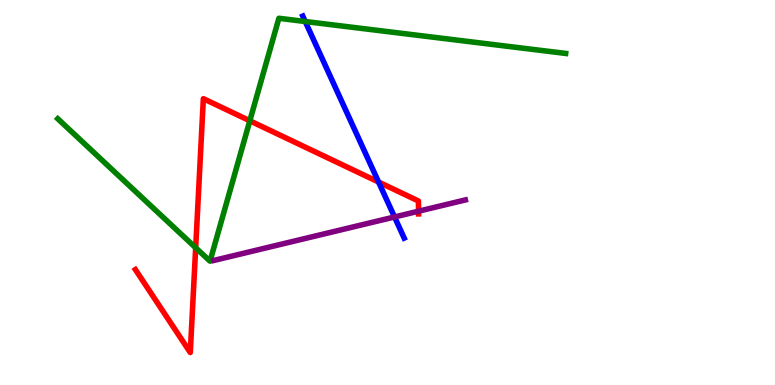[{'lines': ['blue', 'red'], 'intersections': [{'x': 4.88, 'y': 5.27}]}, {'lines': ['green', 'red'], 'intersections': [{'x': 2.52, 'y': 3.56}, {'x': 3.22, 'y': 6.86}]}, {'lines': ['purple', 'red'], 'intersections': [{'x': 5.4, 'y': 4.51}]}, {'lines': ['blue', 'green'], 'intersections': [{'x': 3.94, 'y': 9.44}]}, {'lines': ['blue', 'purple'], 'intersections': [{'x': 5.09, 'y': 4.36}]}, {'lines': ['green', 'purple'], 'intersections': []}]